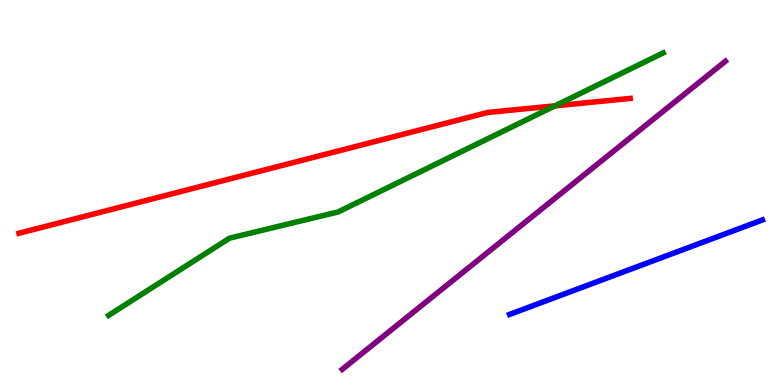[{'lines': ['blue', 'red'], 'intersections': []}, {'lines': ['green', 'red'], 'intersections': [{'x': 7.16, 'y': 7.25}]}, {'lines': ['purple', 'red'], 'intersections': []}, {'lines': ['blue', 'green'], 'intersections': []}, {'lines': ['blue', 'purple'], 'intersections': []}, {'lines': ['green', 'purple'], 'intersections': []}]